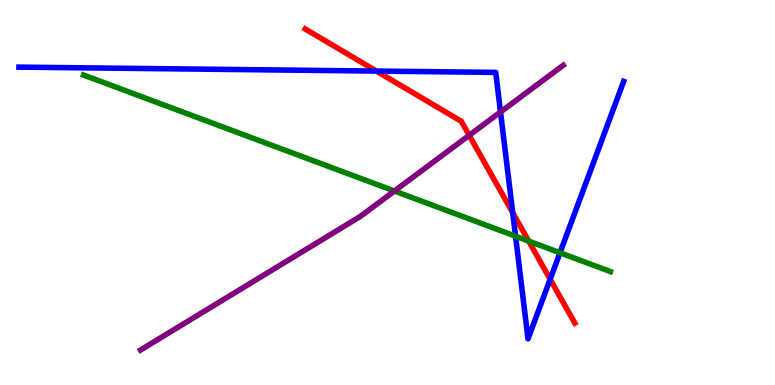[{'lines': ['blue', 'red'], 'intersections': [{'x': 4.86, 'y': 8.15}, {'x': 6.62, 'y': 4.48}, {'x': 7.1, 'y': 2.75}]}, {'lines': ['green', 'red'], 'intersections': [{'x': 6.82, 'y': 3.74}]}, {'lines': ['purple', 'red'], 'intersections': [{'x': 6.05, 'y': 6.49}]}, {'lines': ['blue', 'green'], 'intersections': [{'x': 6.65, 'y': 3.87}, {'x': 7.23, 'y': 3.43}]}, {'lines': ['blue', 'purple'], 'intersections': [{'x': 6.46, 'y': 7.09}]}, {'lines': ['green', 'purple'], 'intersections': [{'x': 5.09, 'y': 5.04}]}]